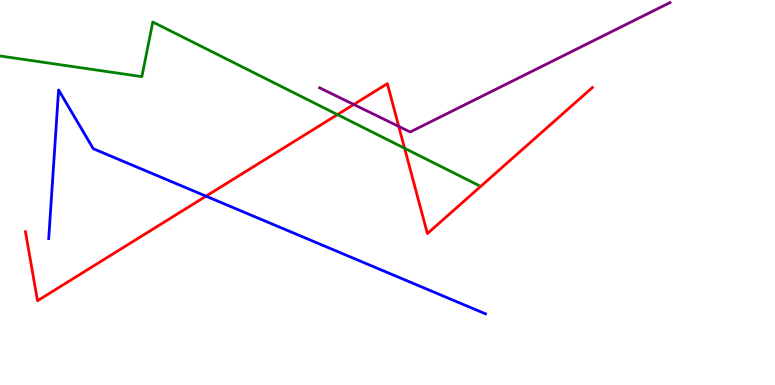[{'lines': ['blue', 'red'], 'intersections': [{'x': 2.66, 'y': 4.9}]}, {'lines': ['green', 'red'], 'intersections': [{'x': 4.35, 'y': 7.02}, {'x': 5.22, 'y': 6.15}]}, {'lines': ['purple', 'red'], 'intersections': [{'x': 4.56, 'y': 7.29}, {'x': 5.15, 'y': 6.72}]}, {'lines': ['blue', 'green'], 'intersections': []}, {'lines': ['blue', 'purple'], 'intersections': []}, {'lines': ['green', 'purple'], 'intersections': []}]